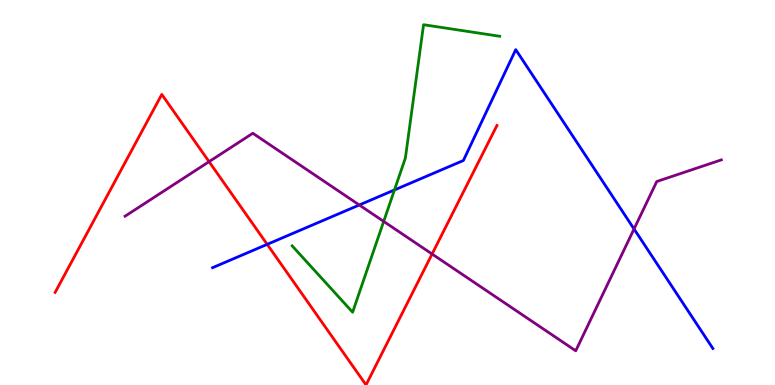[{'lines': ['blue', 'red'], 'intersections': [{'x': 3.45, 'y': 3.65}]}, {'lines': ['green', 'red'], 'intersections': []}, {'lines': ['purple', 'red'], 'intersections': [{'x': 2.7, 'y': 5.8}, {'x': 5.58, 'y': 3.4}]}, {'lines': ['blue', 'green'], 'intersections': [{'x': 5.09, 'y': 5.07}]}, {'lines': ['blue', 'purple'], 'intersections': [{'x': 4.64, 'y': 4.68}, {'x': 8.18, 'y': 4.05}]}, {'lines': ['green', 'purple'], 'intersections': [{'x': 4.95, 'y': 4.25}]}]